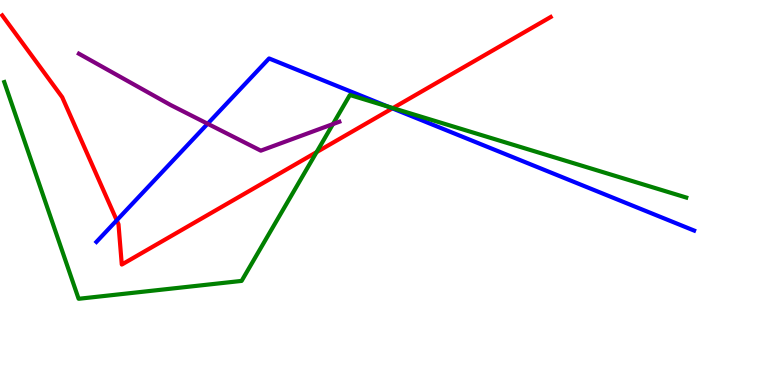[{'lines': ['blue', 'red'], 'intersections': [{'x': 1.51, 'y': 4.28}, {'x': 5.06, 'y': 7.18}]}, {'lines': ['green', 'red'], 'intersections': [{'x': 4.09, 'y': 6.05}, {'x': 5.07, 'y': 7.19}]}, {'lines': ['purple', 'red'], 'intersections': []}, {'lines': ['blue', 'green'], 'intersections': [{'x': 5.01, 'y': 7.23}]}, {'lines': ['blue', 'purple'], 'intersections': [{'x': 2.68, 'y': 6.79}]}, {'lines': ['green', 'purple'], 'intersections': [{'x': 4.3, 'y': 6.78}]}]